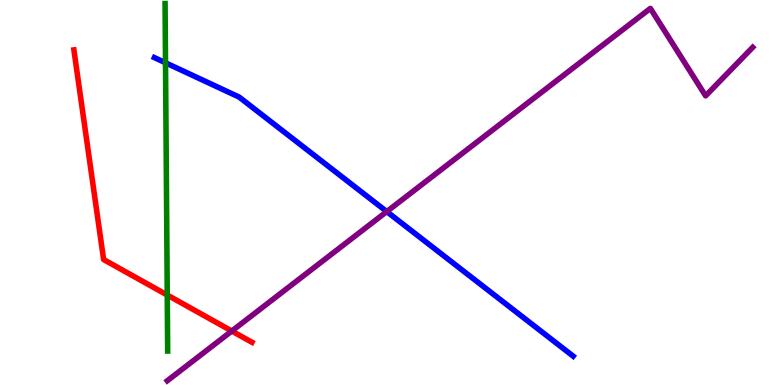[{'lines': ['blue', 'red'], 'intersections': []}, {'lines': ['green', 'red'], 'intersections': [{'x': 2.16, 'y': 2.34}]}, {'lines': ['purple', 'red'], 'intersections': [{'x': 2.99, 'y': 1.4}]}, {'lines': ['blue', 'green'], 'intersections': [{'x': 2.14, 'y': 8.37}]}, {'lines': ['blue', 'purple'], 'intersections': [{'x': 4.99, 'y': 4.5}]}, {'lines': ['green', 'purple'], 'intersections': []}]